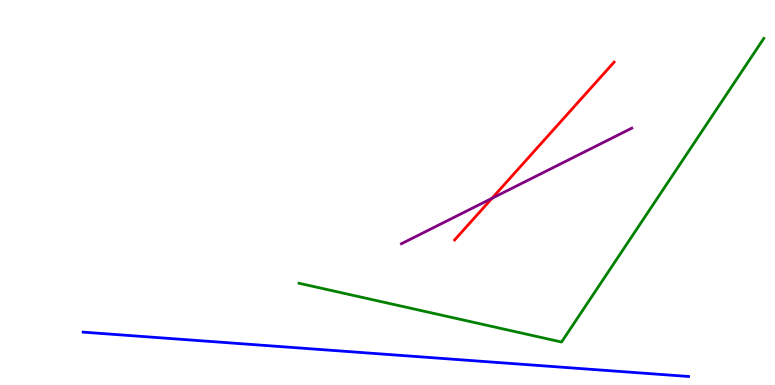[{'lines': ['blue', 'red'], 'intersections': []}, {'lines': ['green', 'red'], 'intersections': []}, {'lines': ['purple', 'red'], 'intersections': [{'x': 6.35, 'y': 4.85}]}, {'lines': ['blue', 'green'], 'intersections': []}, {'lines': ['blue', 'purple'], 'intersections': []}, {'lines': ['green', 'purple'], 'intersections': []}]